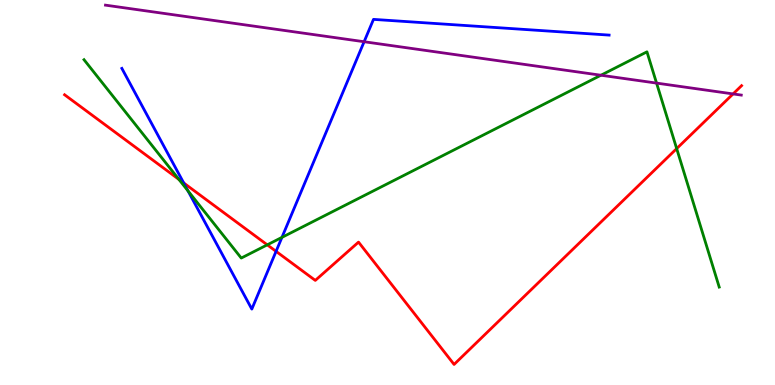[{'lines': ['blue', 'red'], 'intersections': [{'x': 2.37, 'y': 5.25}, {'x': 3.56, 'y': 3.47}]}, {'lines': ['green', 'red'], 'intersections': [{'x': 2.31, 'y': 5.34}, {'x': 3.45, 'y': 3.64}, {'x': 8.73, 'y': 6.14}]}, {'lines': ['purple', 'red'], 'intersections': [{'x': 9.46, 'y': 7.56}]}, {'lines': ['blue', 'green'], 'intersections': [{'x': 2.43, 'y': 5.04}, {'x': 3.64, 'y': 3.83}]}, {'lines': ['blue', 'purple'], 'intersections': [{'x': 4.7, 'y': 8.92}]}, {'lines': ['green', 'purple'], 'intersections': [{'x': 7.75, 'y': 8.05}, {'x': 8.47, 'y': 7.84}]}]